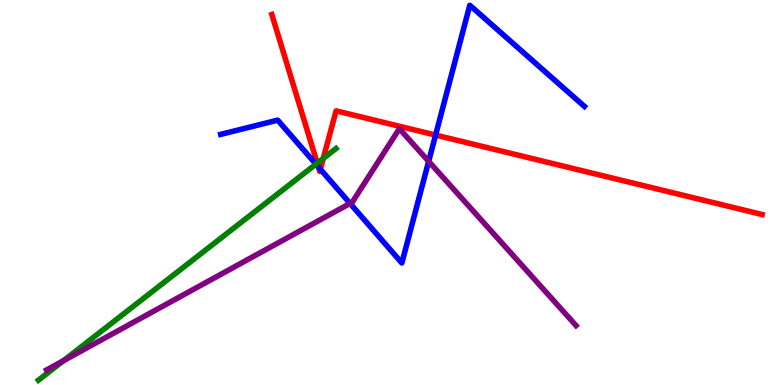[{'lines': ['blue', 'red'], 'intersections': [{'x': 4.11, 'y': 5.66}, {'x': 4.13, 'y': 5.6}, {'x': 5.62, 'y': 6.49}]}, {'lines': ['green', 'red'], 'intersections': [{'x': 4.09, 'y': 5.76}, {'x': 4.17, 'y': 5.88}]}, {'lines': ['purple', 'red'], 'intersections': []}, {'lines': ['blue', 'green'], 'intersections': [{'x': 4.08, 'y': 5.74}]}, {'lines': ['blue', 'purple'], 'intersections': [{'x': 4.52, 'y': 4.72}, {'x': 5.53, 'y': 5.81}]}, {'lines': ['green', 'purple'], 'intersections': [{'x': 0.819, 'y': 0.631}]}]